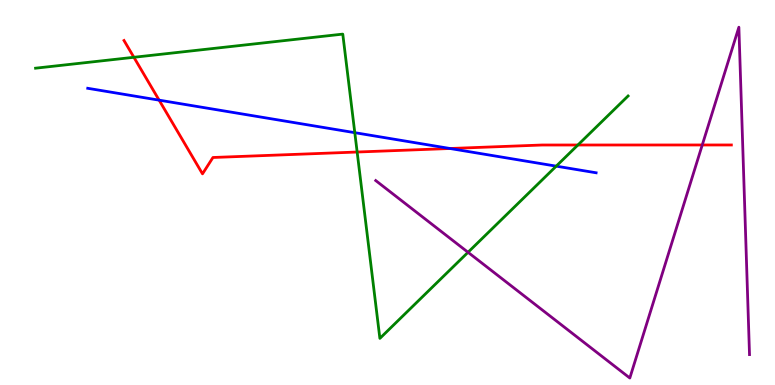[{'lines': ['blue', 'red'], 'intersections': [{'x': 2.05, 'y': 7.4}, {'x': 5.81, 'y': 6.14}]}, {'lines': ['green', 'red'], 'intersections': [{'x': 1.73, 'y': 8.51}, {'x': 4.61, 'y': 6.05}, {'x': 7.46, 'y': 6.23}]}, {'lines': ['purple', 'red'], 'intersections': [{'x': 9.06, 'y': 6.23}]}, {'lines': ['blue', 'green'], 'intersections': [{'x': 4.58, 'y': 6.55}, {'x': 7.18, 'y': 5.68}]}, {'lines': ['blue', 'purple'], 'intersections': []}, {'lines': ['green', 'purple'], 'intersections': [{'x': 6.04, 'y': 3.45}]}]